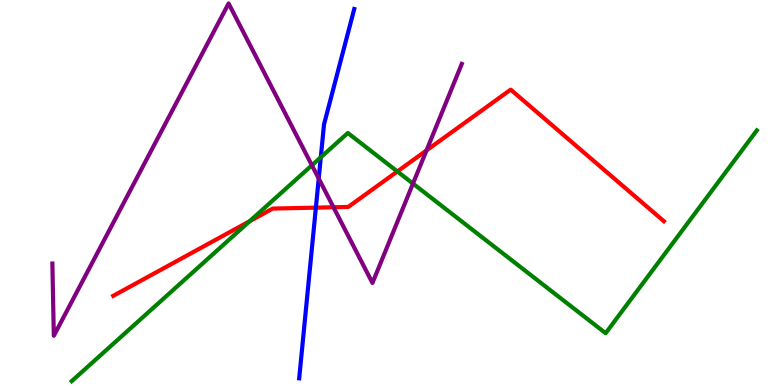[{'lines': ['blue', 'red'], 'intersections': [{'x': 4.08, 'y': 4.61}]}, {'lines': ['green', 'red'], 'intersections': [{'x': 3.22, 'y': 4.25}, {'x': 5.13, 'y': 5.55}]}, {'lines': ['purple', 'red'], 'intersections': [{'x': 4.3, 'y': 4.62}, {'x': 5.5, 'y': 6.09}]}, {'lines': ['blue', 'green'], 'intersections': [{'x': 4.14, 'y': 5.91}]}, {'lines': ['blue', 'purple'], 'intersections': [{'x': 4.11, 'y': 5.36}]}, {'lines': ['green', 'purple'], 'intersections': [{'x': 4.02, 'y': 5.71}, {'x': 5.33, 'y': 5.23}]}]